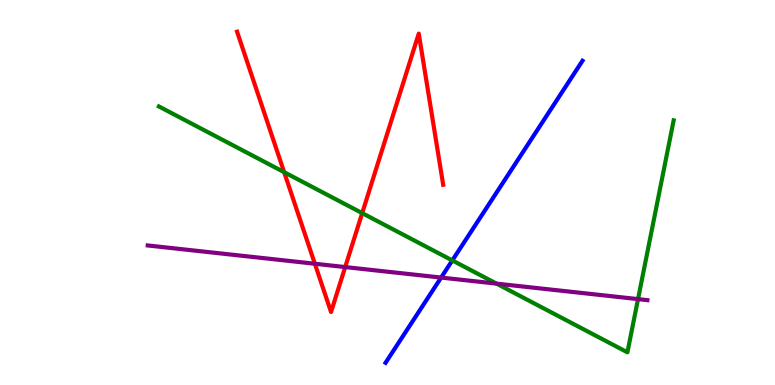[{'lines': ['blue', 'red'], 'intersections': []}, {'lines': ['green', 'red'], 'intersections': [{'x': 3.67, 'y': 5.53}, {'x': 4.67, 'y': 4.46}]}, {'lines': ['purple', 'red'], 'intersections': [{'x': 4.06, 'y': 3.15}, {'x': 4.45, 'y': 3.06}]}, {'lines': ['blue', 'green'], 'intersections': [{'x': 5.84, 'y': 3.24}]}, {'lines': ['blue', 'purple'], 'intersections': [{'x': 5.69, 'y': 2.79}]}, {'lines': ['green', 'purple'], 'intersections': [{'x': 6.41, 'y': 2.63}, {'x': 8.23, 'y': 2.23}]}]